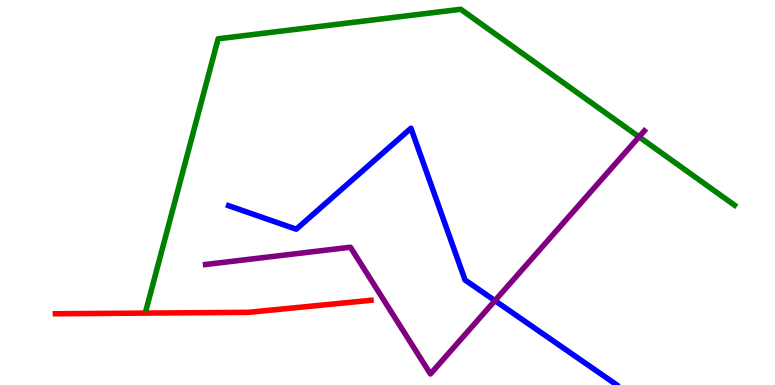[{'lines': ['blue', 'red'], 'intersections': []}, {'lines': ['green', 'red'], 'intersections': []}, {'lines': ['purple', 'red'], 'intersections': []}, {'lines': ['blue', 'green'], 'intersections': []}, {'lines': ['blue', 'purple'], 'intersections': [{'x': 6.39, 'y': 2.19}]}, {'lines': ['green', 'purple'], 'intersections': [{'x': 8.25, 'y': 6.44}]}]